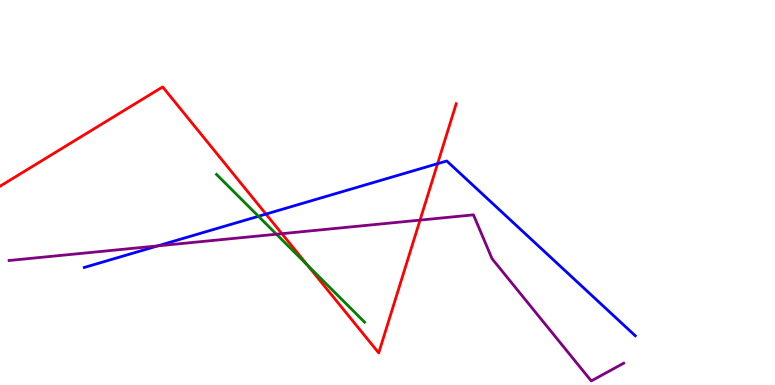[{'lines': ['blue', 'red'], 'intersections': [{'x': 3.43, 'y': 4.44}, {'x': 5.65, 'y': 5.75}]}, {'lines': ['green', 'red'], 'intersections': [{'x': 3.97, 'y': 3.11}]}, {'lines': ['purple', 'red'], 'intersections': [{'x': 3.64, 'y': 3.93}, {'x': 5.42, 'y': 4.28}]}, {'lines': ['blue', 'green'], 'intersections': [{'x': 3.34, 'y': 4.38}]}, {'lines': ['blue', 'purple'], 'intersections': [{'x': 2.04, 'y': 3.61}]}, {'lines': ['green', 'purple'], 'intersections': [{'x': 3.57, 'y': 3.92}]}]